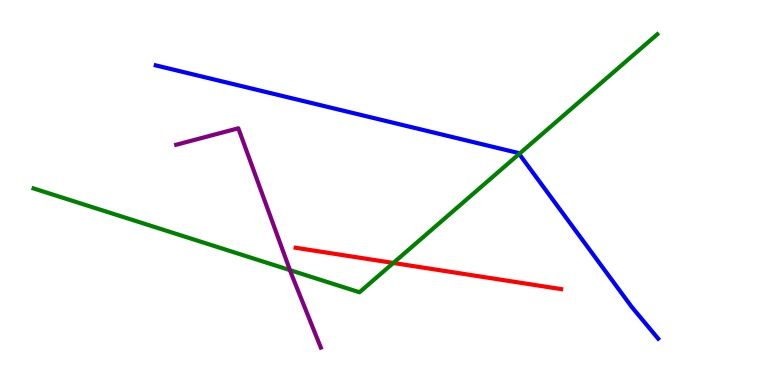[{'lines': ['blue', 'red'], 'intersections': []}, {'lines': ['green', 'red'], 'intersections': [{'x': 5.08, 'y': 3.17}]}, {'lines': ['purple', 'red'], 'intersections': []}, {'lines': ['blue', 'green'], 'intersections': [{'x': 6.7, 'y': 6.0}]}, {'lines': ['blue', 'purple'], 'intersections': []}, {'lines': ['green', 'purple'], 'intersections': [{'x': 3.74, 'y': 2.98}]}]